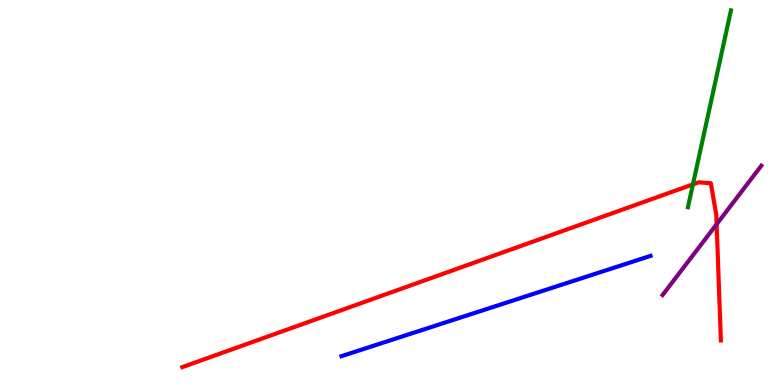[{'lines': ['blue', 'red'], 'intersections': []}, {'lines': ['green', 'red'], 'intersections': [{'x': 8.94, 'y': 5.21}]}, {'lines': ['purple', 'red'], 'intersections': [{'x': 9.25, 'y': 4.18}]}, {'lines': ['blue', 'green'], 'intersections': []}, {'lines': ['blue', 'purple'], 'intersections': []}, {'lines': ['green', 'purple'], 'intersections': []}]